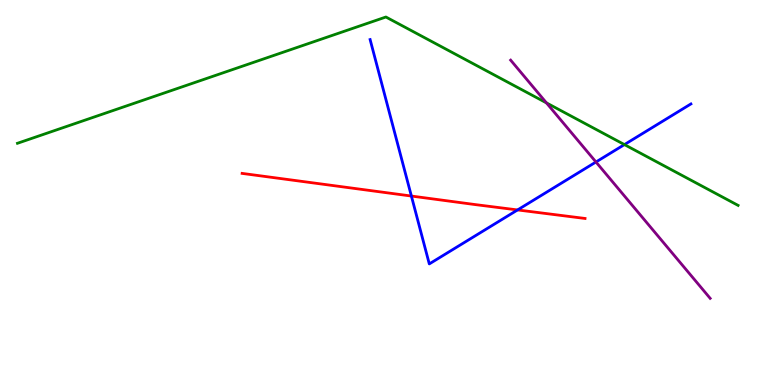[{'lines': ['blue', 'red'], 'intersections': [{'x': 5.31, 'y': 4.91}, {'x': 6.68, 'y': 4.55}]}, {'lines': ['green', 'red'], 'intersections': []}, {'lines': ['purple', 'red'], 'intersections': []}, {'lines': ['blue', 'green'], 'intersections': [{'x': 8.06, 'y': 6.24}]}, {'lines': ['blue', 'purple'], 'intersections': [{'x': 7.69, 'y': 5.79}]}, {'lines': ['green', 'purple'], 'intersections': [{'x': 7.05, 'y': 7.33}]}]